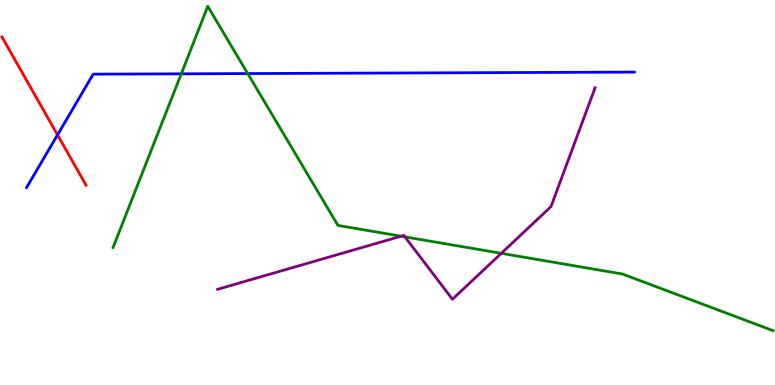[{'lines': ['blue', 'red'], 'intersections': [{'x': 0.742, 'y': 6.5}]}, {'lines': ['green', 'red'], 'intersections': []}, {'lines': ['purple', 'red'], 'intersections': []}, {'lines': ['blue', 'green'], 'intersections': [{'x': 2.34, 'y': 8.08}, {'x': 3.2, 'y': 8.09}]}, {'lines': ['blue', 'purple'], 'intersections': []}, {'lines': ['green', 'purple'], 'intersections': [{'x': 5.18, 'y': 3.86}, {'x': 5.22, 'y': 3.85}, {'x': 6.47, 'y': 3.42}]}]